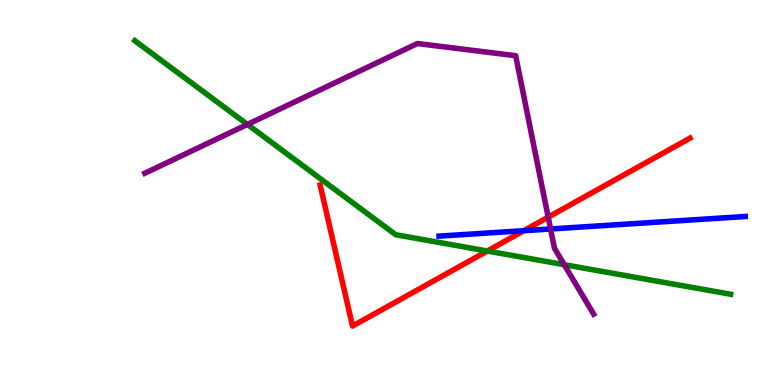[{'lines': ['blue', 'red'], 'intersections': [{'x': 6.76, 'y': 4.01}]}, {'lines': ['green', 'red'], 'intersections': [{'x': 6.29, 'y': 3.48}]}, {'lines': ['purple', 'red'], 'intersections': [{'x': 7.07, 'y': 4.36}]}, {'lines': ['blue', 'green'], 'intersections': []}, {'lines': ['blue', 'purple'], 'intersections': [{'x': 7.1, 'y': 4.05}]}, {'lines': ['green', 'purple'], 'intersections': [{'x': 3.19, 'y': 6.77}, {'x': 7.28, 'y': 3.13}]}]